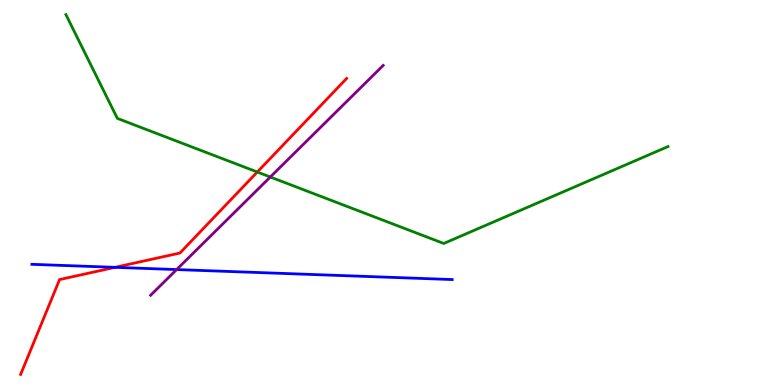[{'lines': ['blue', 'red'], 'intersections': [{'x': 1.48, 'y': 3.06}]}, {'lines': ['green', 'red'], 'intersections': [{'x': 3.32, 'y': 5.53}]}, {'lines': ['purple', 'red'], 'intersections': []}, {'lines': ['blue', 'green'], 'intersections': []}, {'lines': ['blue', 'purple'], 'intersections': [{'x': 2.28, 'y': 3.0}]}, {'lines': ['green', 'purple'], 'intersections': [{'x': 3.49, 'y': 5.4}]}]